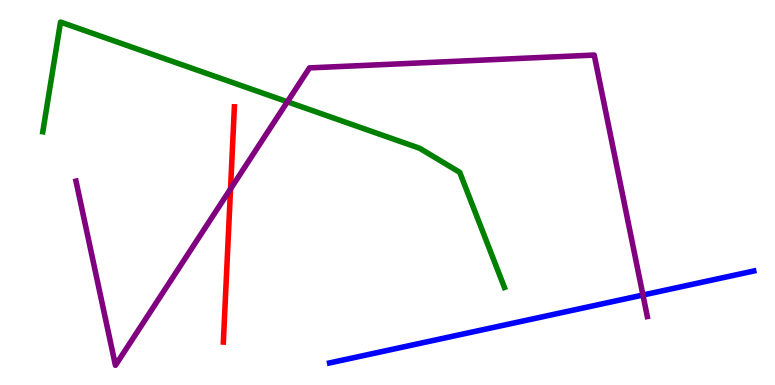[{'lines': ['blue', 'red'], 'intersections': []}, {'lines': ['green', 'red'], 'intersections': []}, {'lines': ['purple', 'red'], 'intersections': [{'x': 2.97, 'y': 5.09}]}, {'lines': ['blue', 'green'], 'intersections': []}, {'lines': ['blue', 'purple'], 'intersections': [{'x': 8.3, 'y': 2.34}]}, {'lines': ['green', 'purple'], 'intersections': [{'x': 3.71, 'y': 7.36}]}]